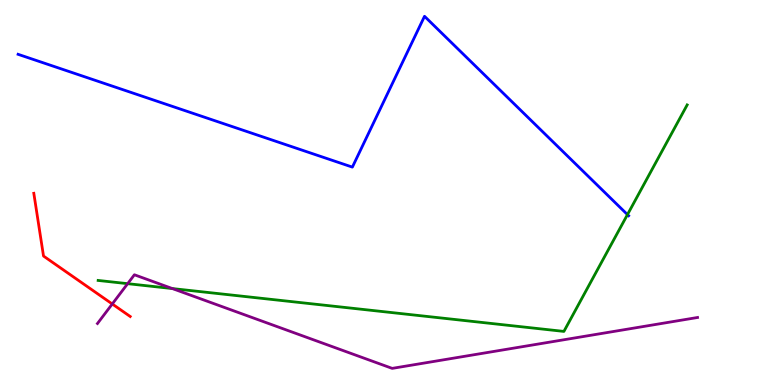[{'lines': ['blue', 'red'], 'intersections': []}, {'lines': ['green', 'red'], 'intersections': []}, {'lines': ['purple', 'red'], 'intersections': [{'x': 1.45, 'y': 2.1}]}, {'lines': ['blue', 'green'], 'intersections': [{'x': 8.1, 'y': 4.43}]}, {'lines': ['blue', 'purple'], 'intersections': []}, {'lines': ['green', 'purple'], 'intersections': [{'x': 1.65, 'y': 2.63}, {'x': 2.22, 'y': 2.5}]}]